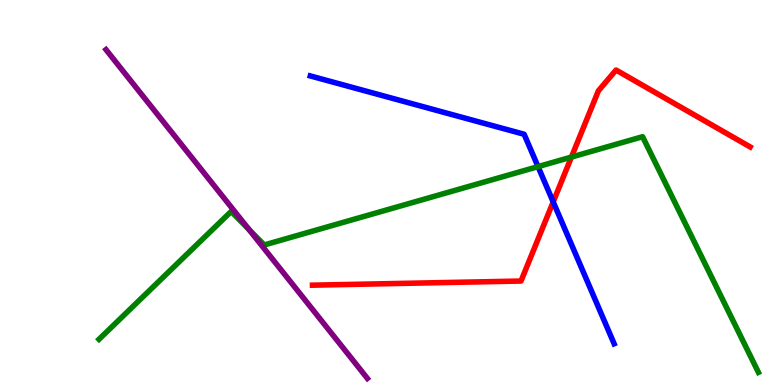[{'lines': ['blue', 'red'], 'intersections': [{'x': 7.14, 'y': 4.76}]}, {'lines': ['green', 'red'], 'intersections': [{'x': 7.37, 'y': 5.92}]}, {'lines': ['purple', 'red'], 'intersections': []}, {'lines': ['blue', 'green'], 'intersections': [{'x': 6.94, 'y': 5.67}]}, {'lines': ['blue', 'purple'], 'intersections': []}, {'lines': ['green', 'purple'], 'intersections': [{'x': 3.21, 'y': 4.04}]}]